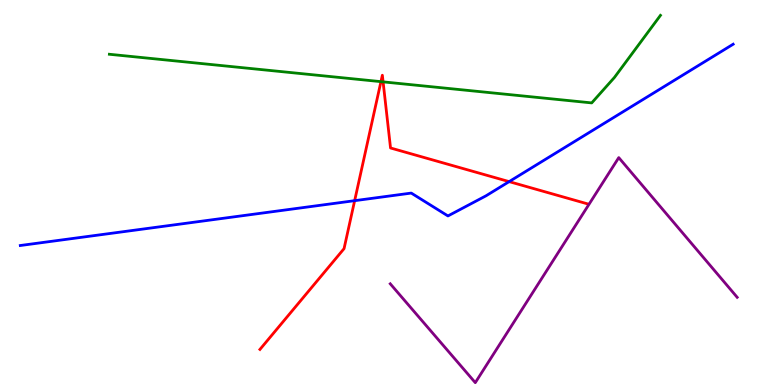[{'lines': ['blue', 'red'], 'intersections': [{'x': 4.58, 'y': 4.79}, {'x': 6.57, 'y': 5.28}]}, {'lines': ['green', 'red'], 'intersections': [{'x': 4.92, 'y': 7.88}, {'x': 4.94, 'y': 7.87}]}, {'lines': ['purple', 'red'], 'intersections': []}, {'lines': ['blue', 'green'], 'intersections': []}, {'lines': ['blue', 'purple'], 'intersections': []}, {'lines': ['green', 'purple'], 'intersections': []}]